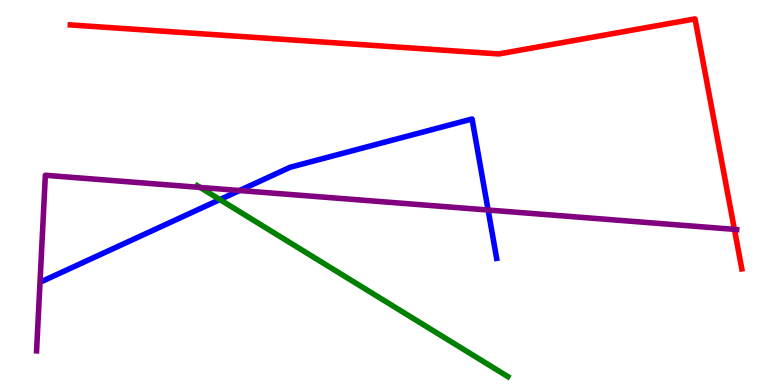[{'lines': ['blue', 'red'], 'intersections': []}, {'lines': ['green', 'red'], 'intersections': []}, {'lines': ['purple', 'red'], 'intersections': [{'x': 9.48, 'y': 4.04}]}, {'lines': ['blue', 'green'], 'intersections': [{'x': 2.84, 'y': 4.82}]}, {'lines': ['blue', 'purple'], 'intersections': [{'x': 3.09, 'y': 5.05}, {'x': 6.3, 'y': 4.54}]}, {'lines': ['green', 'purple'], 'intersections': [{'x': 2.58, 'y': 5.13}]}]